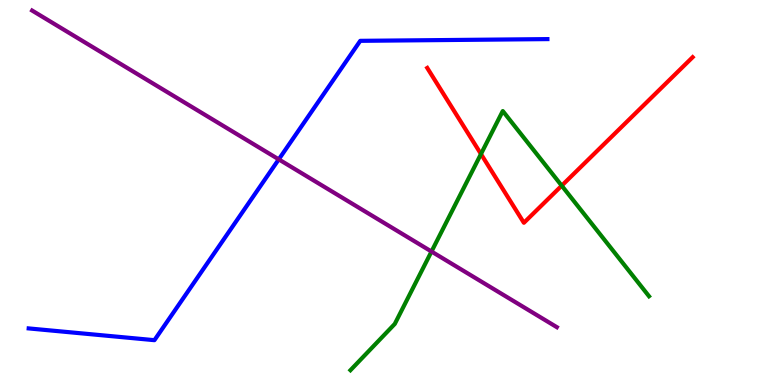[{'lines': ['blue', 'red'], 'intersections': []}, {'lines': ['green', 'red'], 'intersections': [{'x': 6.21, 'y': 6.0}, {'x': 7.25, 'y': 5.18}]}, {'lines': ['purple', 'red'], 'intersections': []}, {'lines': ['blue', 'green'], 'intersections': []}, {'lines': ['blue', 'purple'], 'intersections': [{'x': 3.6, 'y': 5.86}]}, {'lines': ['green', 'purple'], 'intersections': [{'x': 5.57, 'y': 3.47}]}]